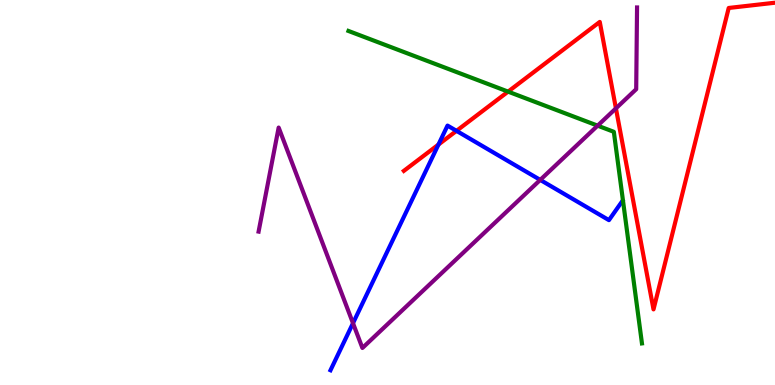[{'lines': ['blue', 'red'], 'intersections': [{'x': 5.66, 'y': 6.24}, {'x': 5.89, 'y': 6.6}]}, {'lines': ['green', 'red'], 'intersections': [{'x': 6.56, 'y': 7.62}]}, {'lines': ['purple', 'red'], 'intersections': [{'x': 7.95, 'y': 7.19}]}, {'lines': ['blue', 'green'], 'intersections': []}, {'lines': ['blue', 'purple'], 'intersections': [{'x': 4.55, 'y': 1.61}, {'x': 6.97, 'y': 5.33}]}, {'lines': ['green', 'purple'], 'intersections': [{'x': 7.71, 'y': 6.74}]}]